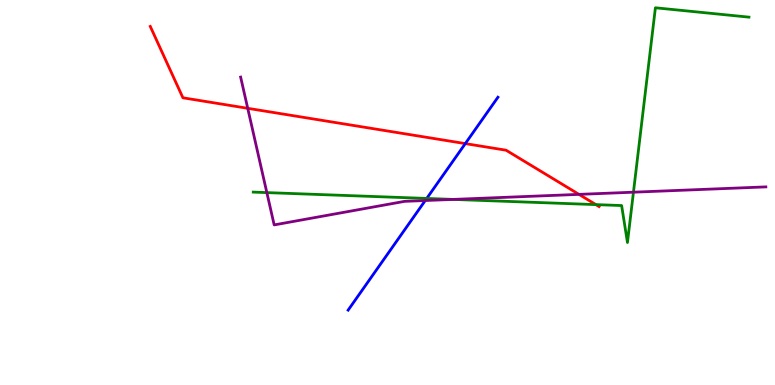[{'lines': ['blue', 'red'], 'intersections': [{'x': 6.0, 'y': 6.27}]}, {'lines': ['green', 'red'], 'intersections': [{'x': 7.69, 'y': 4.69}]}, {'lines': ['purple', 'red'], 'intersections': [{'x': 3.2, 'y': 7.19}, {'x': 7.47, 'y': 4.95}]}, {'lines': ['blue', 'green'], 'intersections': [{'x': 5.51, 'y': 4.85}]}, {'lines': ['blue', 'purple'], 'intersections': [{'x': 5.49, 'y': 4.79}]}, {'lines': ['green', 'purple'], 'intersections': [{'x': 3.44, 'y': 5.0}, {'x': 5.85, 'y': 4.82}, {'x': 8.17, 'y': 5.01}]}]